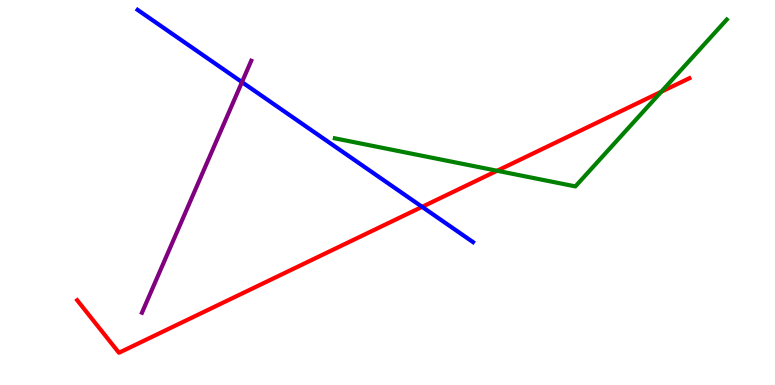[{'lines': ['blue', 'red'], 'intersections': [{'x': 5.45, 'y': 4.63}]}, {'lines': ['green', 'red'], 'intersections': [{'x': 6.41, 'y': 5.56}, {'x': 8.53, 'y': 7.62}]}, {'lines': ['purple', 'red'], 'intersections': []}, {'lines': ['blue', 'green'], 'intersections': []}, {'lines': ['blue', 'purple'], 'intersections': [{'x': 3.12, 'y': 7.87}]}, {'lines': ['green', 'purple'], 'intersections': []}]